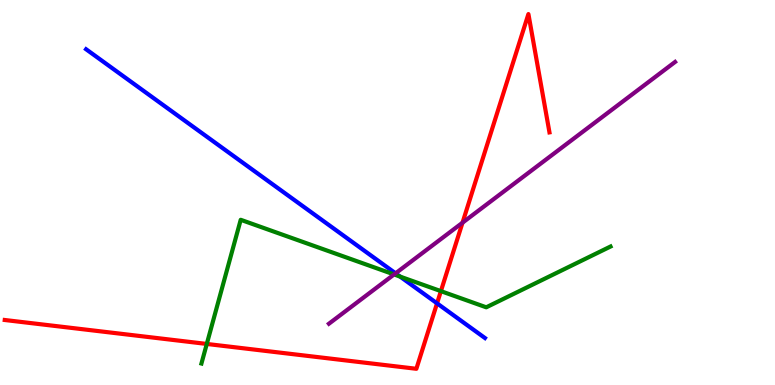[{'lines': ['blue', 'red'], 'intersections': [{'x': 5.64, 'y': 2.12}]}, {'lines': ['green', 'red'], 'intersections': [{'x': 2.67, 'y': 1.07}, {'x': 5.69, 'y': 2.44}]}, {'lines': ['purple', 'red'], 'intersections': [{'x': 5.97, 'y': 4.22}]}, {'lines': ['blue', 'green'], 'intersections': [{'x': 5.16, 'y': 2.82}]}, {'lines': ['blue', 'purple'], 'intersections': [{'x': 5.1, 'y': 2.9}]}, {'lines': ['green', 'purple'], 'intersections': [{'x': 5.08, 'y': 2.87}]}]